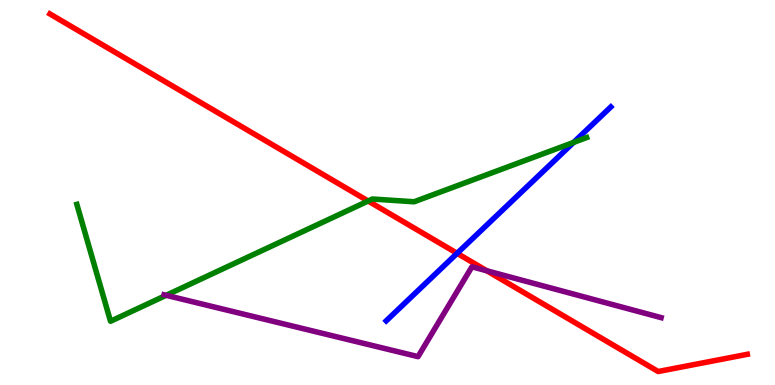[{'lines': ['blue', 'red'], 'intersections': [{'x': 5.9, 'y': 3.42}]}, {'lines': ['green', 'red'], 'intersections': [{'x': 4.75, 'y': 4.78}]}, {'lines': ['purple', 'red'], 'intersections': [{'x': 6.28, 'y': 2.97}]}, {'lines': ['blue', 'green'], 'intersections': [{'x': 7.4, 'y': 6.3}]}, {'lines': ['blue', 'purple'], 'intersections': []}, {'lines': ['green', 'purple'], 'intersections': [{'x': 2.14, 'y': 2.33}]}]